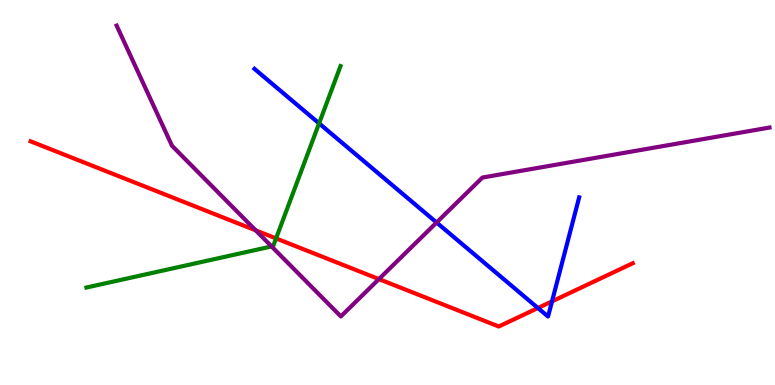[{'lines': ['blue', 'red'], 'intersections': [{'x': 6.94, 'y': 2.0}, {'x': 7.12, 'y': 2.17}]}, {'lines': ['green', 'red'], 'intersections': [{'x': 3.56, 'y': 3.81}]}, {'lines': ['purple', 'red'], 'intersections': [{'x': 3.3, 'y': 4.02}, {'x': 4.89, 'y': 2.75}]}, {'lines': ['blue', 'green'], 'intersections': [{'x': 4.12, 'y': 6.8}]}, {'lines': ['blue', 'purple'], 'intersections': [{'x': 5.63, 'y': 4.22}]}, {'lines': ['green', 'purple'], 'intersections': [{'x': 3.5, 'y': 3.6}]}]